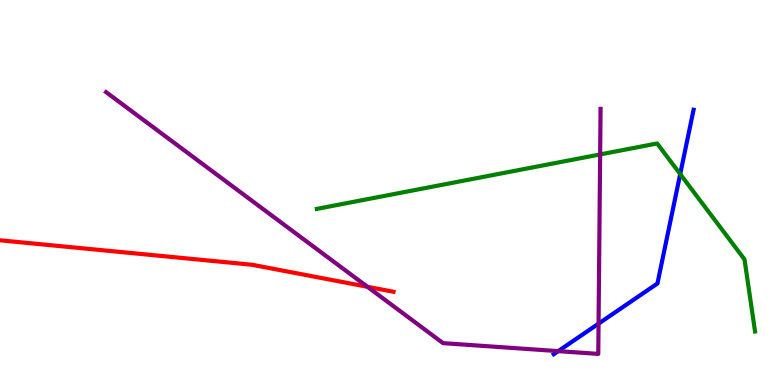[{'lines': ['blue', 'red'], 'intersections': []}, {'lines': ['green', 'red'], 'intersections': []}, {'lines': ['purple', 'red'], 'intersections': [{'x': 4.74, 'y': 2.55}]}, {'lines': ['blue', 'green'], 'intersections': [{'x': 8.78, 'y': 5.48}]}, {'lines': ['blue', 'purple'], 'intersections': [{'x': 7.2, 'y': 0.88}, {'x': 7.72, 'y': 1.59}]}, {'lines': ['green', 'purple'], 'intersections': [{'x': 7.74, 'y': 5.99}]}]